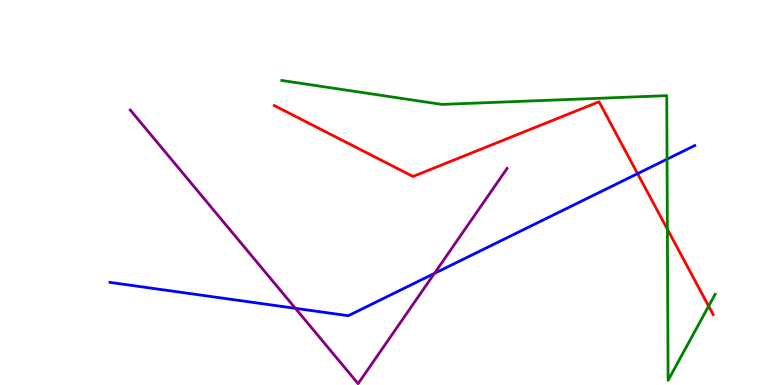[{'lines': ['blue', 'red'], 'intersections': [{'x': 8.23, 'y': 5.49}]}, {'lines': ['green', 'red'], 'intersections': [{'x': 8.61, 'y': 4.05}, {'x': 9.14, 'y': 2.05}]}, {'lines': ['purple', 'red'], 'intersections': []}, {'lines': ['blue', 'green'], 'intersections': [{'x': 8.61, 'y': 5.87}]}, {'lines': ['blue', 'purple'], 'intersections': [{'x': 3.81, 'y': 1.99}, {'x': 5.61, 'y': 2.9}]}, {'lines': ['green', 'purple'], 'intersections': []}]